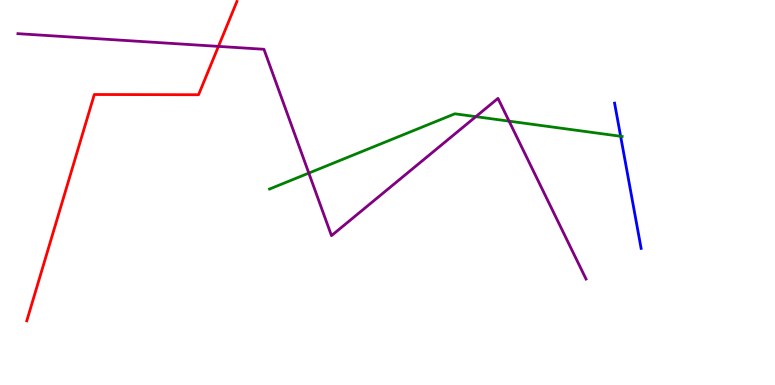[{'lines': ['blue', 'red'], 'intersections': []}, {'lines': ['green', 'red'], 'intersections': []}, {'lines': ['purple', 'red'], 'intersections': [{'x': 2.82, 'y': 8.8}]}, {'lines': ['blue', 'green'], 'intersections': [{'x': 8.01, 'y': 6.46}]}, {'lines': ['blue', 'purple'], 'intersections': []}, {'lines': ['green', 'purple'], 'intersections': [{'x': 3.98, 'y': 5.5}, {'x': 6.14, 'y': 6.97}, {'x': 6.57, 'y': 6.85}]}]